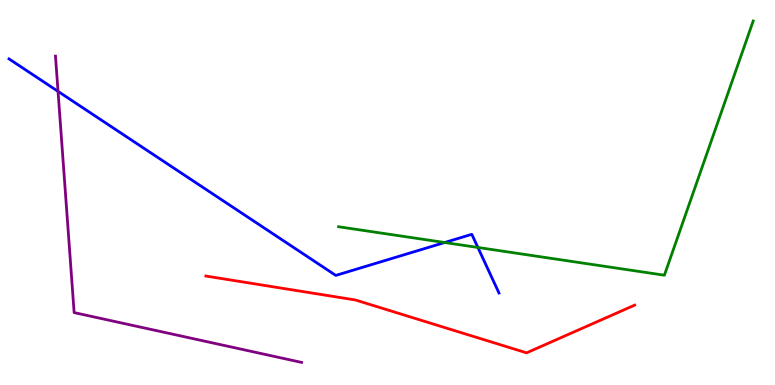[{'lines': ['blue', 'red'], 'intersections': []}, {'lines': ['green', 'red'], 'intersections': []}, {'lines': ['purple', 'red'], 'intersections': []}, {'lines': ['blue', 'green'], 'intersections': [{'x': 5.74, 'y': 3.7}, {'x': 6.17, 'y': 3.57}]}, {'lines': ['blue', 'purple'], 'intersections': [{'x': 0.749, 'y': 7.63}]}, {'lines': ['green', 'purple'], 'intersections': []}]